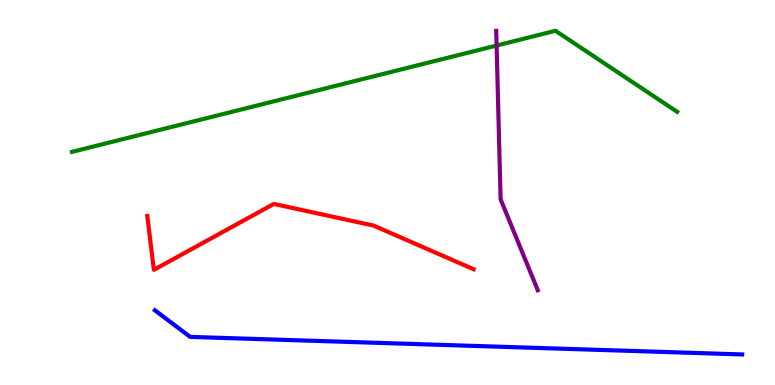[{'lines': ['blue', 'red'], 'intersections': []}, {'lines': ['green', 'red'], 'intersections': []}, {'lines': ['purple', 'red'], 'intersections': []}, {'lines': ['blue', 'green'], 'intersections': []}, {'lines': ['blue', 'purple'], 'intersections': []}, {'lines': ['green', 'purple'], 'intersections': [{'x': 6.41, 'y': 8.82}]}]